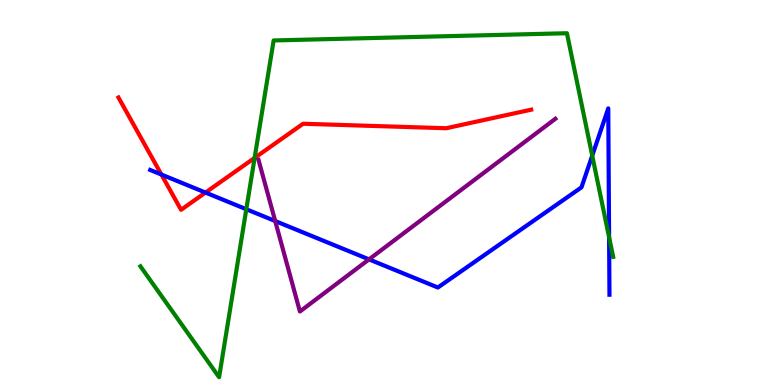[{'lines': ['blue', 'red'], 'intersections': [{'x': 2.08, 'y': 5.47}, {'x': 2.65, 'y': 5.0}]}, {'lines': ['green', 'red'], 'intersections': [{'x': 3.29, 'y': 5.9}]}, {'lines': ['purple', 'red'], 'intersections': []}, {'lines': ['blue', 'green'], 'intersections': [{'x': 3.18, 'y': 4.57}, {'x': 7.64, 'y': 5.96}, {'x': 7.86, 'y': 3.84}]}, {'lines': ['blue', 'purple'], 'intersections': [{'x': 3.55, 'y': 4.26}, {'x': 4.76, 'y': 3.26}]}, {'lines': ['green', 'purple'], 'intersections': []}]